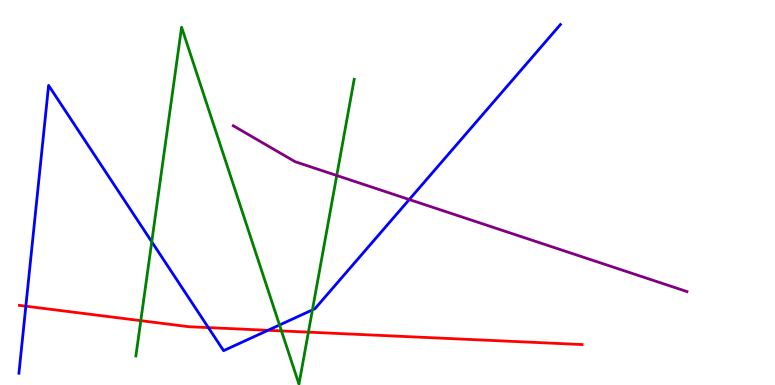[{'lines': ['blue', 'red'], 'intersections': [{'x': 0.333, 'y': 2.05}, {'x': 2.69, 'y': 1.49}, {'x': 3.46, 'y': 1.42}]}, {'lines': ['green', 'red'], 'intersections': [{'x': 1.82, 'y': 1.67}, {'x': 3.63, 'y': 1.4}, {'x': 3.98, 'y': 1.37}]}, {'lines': ['purple', 'red'], 'intersections': []}, {'lines': ['blue', 'green'], 'intersections': [{'x': 1.96, 'y': 3.72}, {'x': 3.61, 'y': 1.56}, {'x': 4.03, 'y': 1.95}]}, {'lines': ['blue', 'purple'], 'intersections': [{'x': 5.28, 'y': 4.82}]}, {'lines': ['green', 'purple'], 'intersections': [{'x': 4.35, 'y': 5.44}]}]